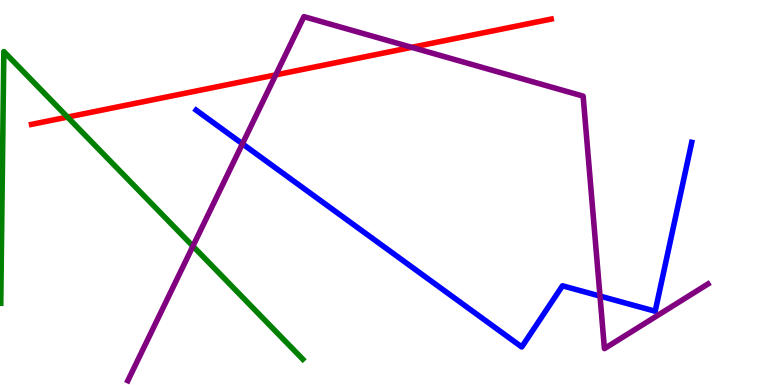[{'lines': ['blue', 'red'], 'intersections': []}, {'lines': ['green', 'red'], 'intersections': [{'x': 0.871, 'y': 6.96}]}, {'lines': ['purple', 'red'], 'intersections': [{'x': 3.56, 'y': 8.05}, {'x': 5.31, 'y': 8.77}]}, {'lines': ['blue', 'green'], 'intersections': []}, {'lines': ['blue', 'purple'], 'intersections': [{'x': 3.13, 'y': 6.26}, {'x': 7.74, 'y': 2.31}]}, {'lines': ['green', 'purple'], 'intersections': [{'x': 2.49, 'y': 3.61}]}]